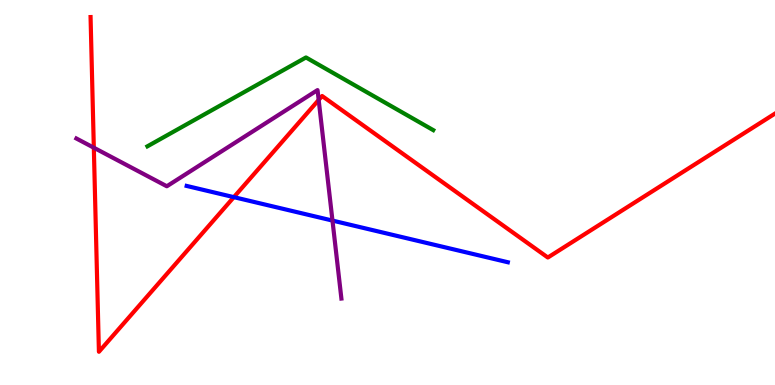[{'lines': ['blue', 'red'], 'intersections': [{'x': 3.02, 'y': 4.88}]}, {'lines': ['green', 'red'], 'intersections': []}, {'lines': ['purple', 'red'], 'intersections': [{'x': 1.21, 'y': 6.16}, {'x': 4.11, 'y': 7.4}]}, {'lines': ['blue', 'green'], 'intersections': []}, {'lines': ['blue', 'purple'], 'intersections': [{'x': 4.29, 'y': 4.27}]}, {'lines': ['green', 'purple'], 'intersections': []}]